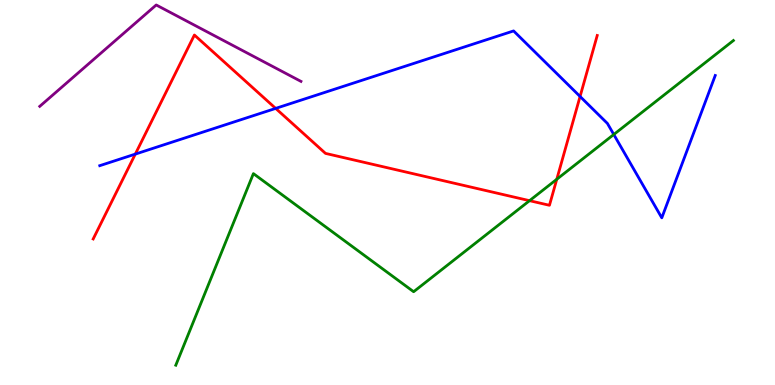[{'lines': ['blue', 'red'], 'intersections': [{'x': 1.75, 'y': 6.0}, {'x': 3.56, 'y': 7.18}, {'x': 7.48, 'y': 7.49}]}, {'lines': ['green', 'red'], 'intersections': [{'x': 6.83, 'y': 4.79}, {'x': 7.18, 'y': 5.34}]}, {'lines': ['purple', 'red'], 'intersections': []}, {'lines': ['blue', 'green'], 'intersections': [{'x': 7.92, 'y': 6.51}]}, {'lines': ['blue', 'purple'], 'intersections': []}, {'lines': ['green', 'purple'], 'intersections': []}]